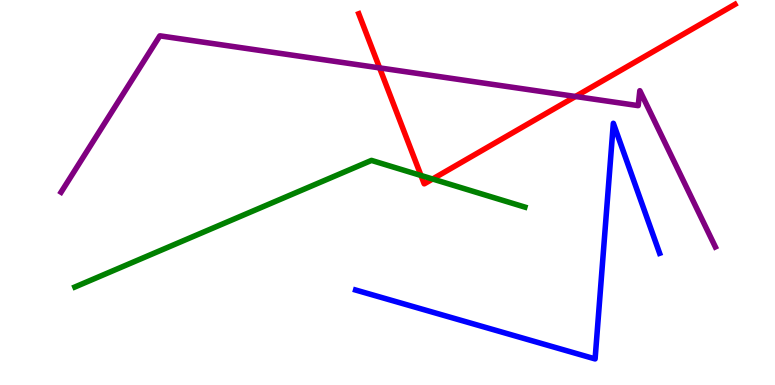[{'lines': ['blue', 'red'], 'intersections': []}, {'lines': ['green', 'red'], 'intersections': [{'x': 5.43, 'y': 5.44}, {'x': 5.58, 'y': 5.35}]}, {'lines': ['purple', 'red'], 'intersections': [{'x': 4.9, 'y': 8.24}, {'x': 7.43, 'y': 7.49}]}, {'lines': ['blue', 'green'], 'intersections': []}, {'lines': ['blue', 'purple'], 'intersections': []}, {'lines': ['green', 'purple'], 'intersections': []}]